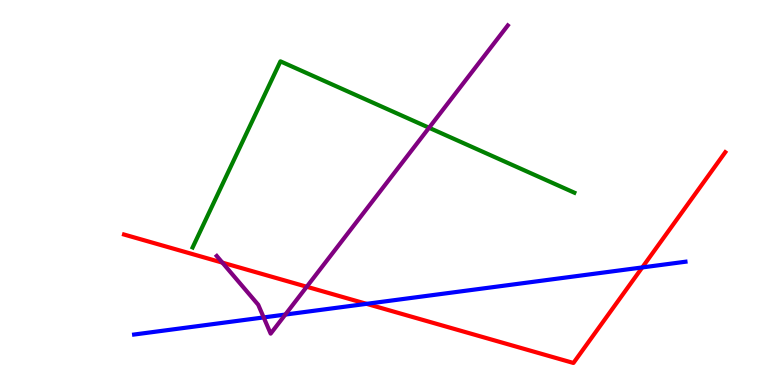[{'lines': ['blue', 'red'], 'intersections': [{'x': 4.73, 'y': 2.11}, {'x': 8.29, 'y': 3.05}]}, {'lines': ['green', 'red'], 'intersections': []}, {'lines': ['purple', 'red'], 'intersections': [{'x': 2.87, 'y': 3.18}, {'x': 3.96, 'y': 2.55}]}, {'lines': ['blue', 'green'], 'intersections': []}, {'lines': ['blue', 'purple'], 'intersections': [{'x': 3.4, 'y': 1.76}, {'x': 3.68, 'y': 1.83}]}, {'lines': ['green', 'purple'], 'intersections': [{'x': 5.54, 'y': 6.68}]}]